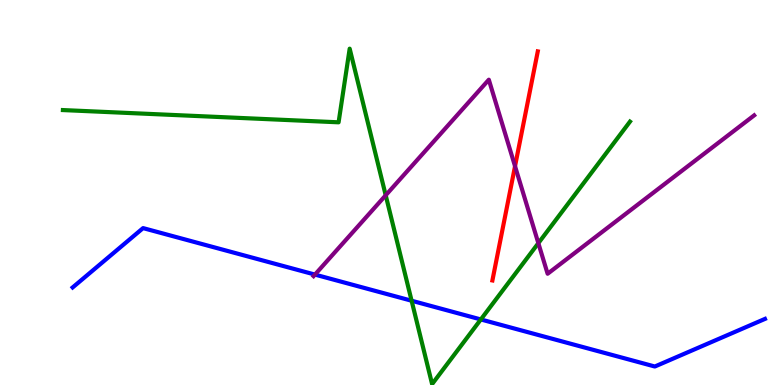[{'lines': ['blue', 'red'], 'intersections': []}, {'lines': ['green', 'red'], 'intersections': []}, {'lines': ['purple', 'red'], 'intersections': [{'x': 6.65, 'y': 5.68}]}, {'lines': ['blue', 'green'], 'intersections': [{'x': 5.31, 'y': 2.19}, {'x': 6.2, 'y': 1.7}]}, {'lines': ['blue', 'purple'], 'intersections': [{'x': 4.06, 'y': 2.87}]}, {'lines': ['green', 'purple'], 'intersections': [{'x': 4.98, 'y': 4.93}, {'x': 6.95, 'y': 3.68}]}]